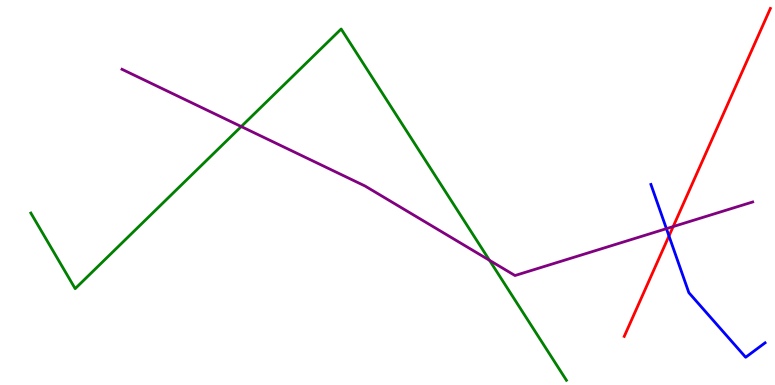[{'lines': ['blue', 'red'], 'intersections': [{'x': 8.63, 'y': 3.87}]}, {'lines': ['green', 'red'], 'intersections': []}, {'lines': ['purple', 'red'], 'intersections': [{'x': 8.69, 'y': 4.11}]}, {'lines': ['blue', 'green'], 'intersections': []}, {'lines': ['blue', 'purple'], 'intersections': [{'x': 8.6, 'y': 4.06}]}, {'lines': ['green', 'purple'], 'intersections': [{'x': 3.11, 'y': 6.71}, {'x': 6.32, 'y': 3.24}]}]